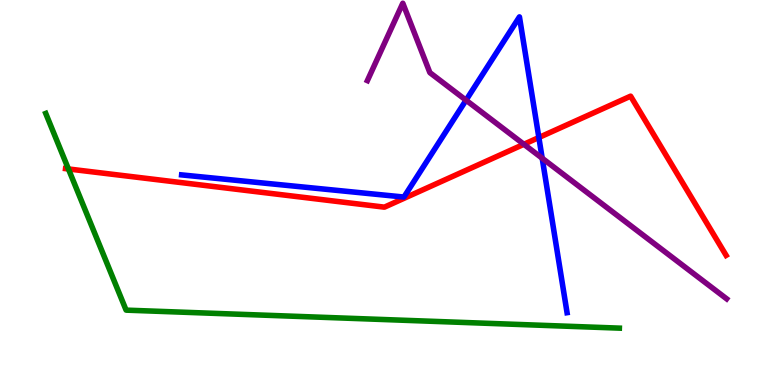[{'lines': ['blue', 'red'], 'intersections': [{'x': 6.95, 'y': 6.43}]}, {'lines': ['green', 'red'], 'intersections': [{'x': 0.883, 'y': 5.61}]}, {'lines': ['purple', 'red'], 'intersections': [{'x': 6.76, 'y': 6.25}]}, {'lines': ['blue', 'green'], 'intersections': []}, {'lines': ['blue', 'purple'], 'intersections': [{'x': 6.01, 'y': 7.4}, {'x': 7.0, 'y': 5.89}]}, {'lines': ['green', 'purple'], 'intersections': []}]